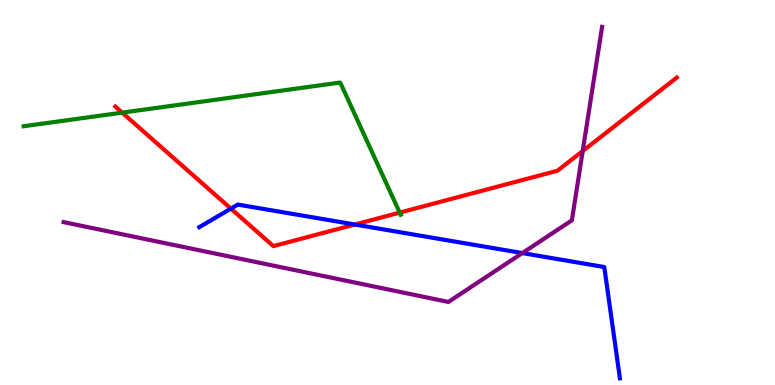[{'lines': ['blue', 'red'], 'intersections': [{'x': 2.98, 'y': 4.58}, {'x': 4.58, 'y': 4.17}]}, {'lines': ['green', 'red'], 'intersections': [{'x': 1.58, 'y': 7.07}, {'x': 5.16, 'y': 4.48}]}, {'lines': ['purple', 'red'], 'intersections': [{'x': 7.52, 'y': 6.08}]}, {'lines': ['blue', 'green'], 'intersections': []}, {'lines': ['blue', 'purple'], 'intersections': [{'x': 6.74, 'y': 3.43}]}, {'lines': ['green', 'purple'], 'intersections': []}]